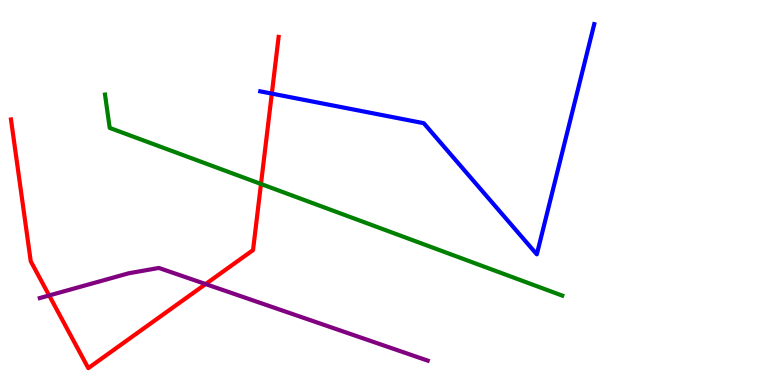[{'lines': ['blue', 'red'], 'intersections': [{'x': 3.51, 'y': 7.57}]}, {'lines': ['green', 'red'], 'intersections': [{'x': 3.37, 'y': 5.22}]}, {'lines': ['purple', 'red'], 'intersections': [{'x': 0.634, 'y': 2.33}, {'x': 2.65, 'y': 2.62}]}, {'lines': ['blue', 'green'], 'intersections': []}, {'lines': ['blue', 'purple'], 'intersections': []}, {'lines': ['green', 'purple'], 'intersections': []}]